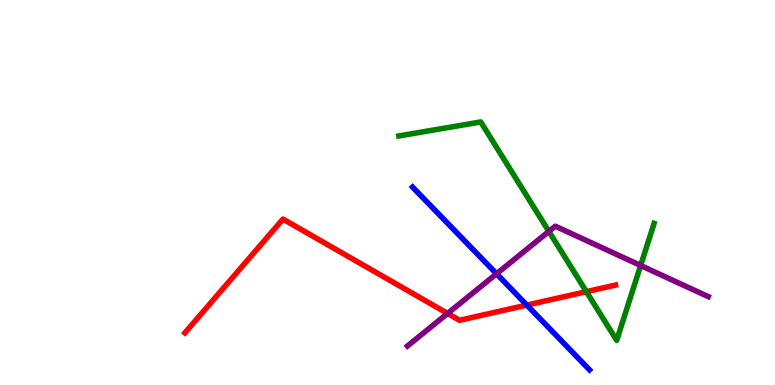[{'lines': ['blue', 'red'], 'intersections': [{'x': 6.8, 'y': 2.08}]}, {'lines': ['green', 'red'], 'intersections': [{'x': 7.57, 'y': 2.42}]}, {'lines': ['purple', 'red'], 'intersections': [{'x': 5.78, 'y': 1.86}]}, {'lines': ['blue', 'green'], 'intersections': []}, {'lines': ['blue', 'purple'], 'intersections': [{'x': 6.41, 'y': 2.89}]}, {'lines': ['green', 'purple'], 'intersections': [{'x': 7.08, 'y': 3.99}, {'x': 8.27, 'y': 3.1}]}]